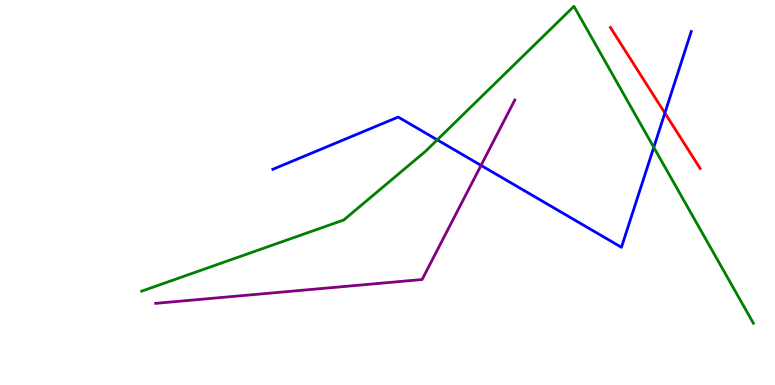[{'lines': ['blue', 'red'], 'intersections': [{'x': 8.58, 'y': 7.06}]}, {'lines': ['green', 'red'], 'intersections': []}, {'lines': ['purple', 'red'], 'intersections': []}, {'lines': ['blue', 'green'], 'intersections': [{'x': 5.64, 'y': 6.37}, {'x': 8.44, 'y': 6.17}]}, {'lines': ['blue', 'purple'], 'intersections': [{'x': 6.21, 'y': 5.7}]}, {'lines': ['green', 'purple'], 'intersections': []}]